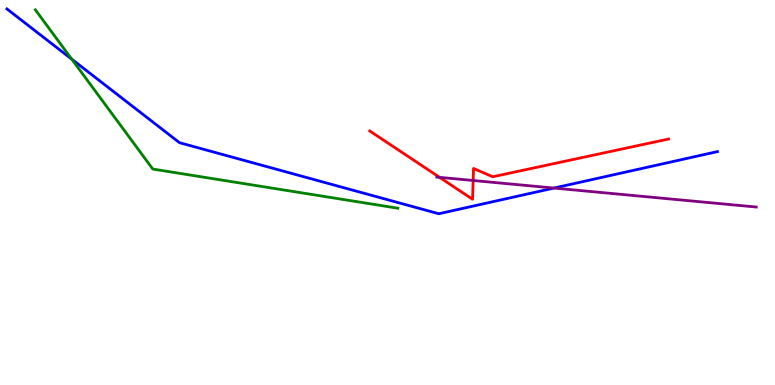[{'lines': ['blue', 'red'], 'intersections': []}, {'lines': ['green', 'red'], 'intersections': []}, {'lines': ['purple', 'red'], 'intersections': [{'x': 5.67, 'y': 5.39}, {'x': 6.11, 'y': 5.31}]}, {'lines': ['blue', 'green'], 'intersections': [{'x': 0.926, 'y': 8.46}]}, {'lines': ['blue', 'purple'], 'intersections': [{'x': 7.15, 'y': 5.12}]}, {'lines': ['green', 'purple'], 'intersections': []}]